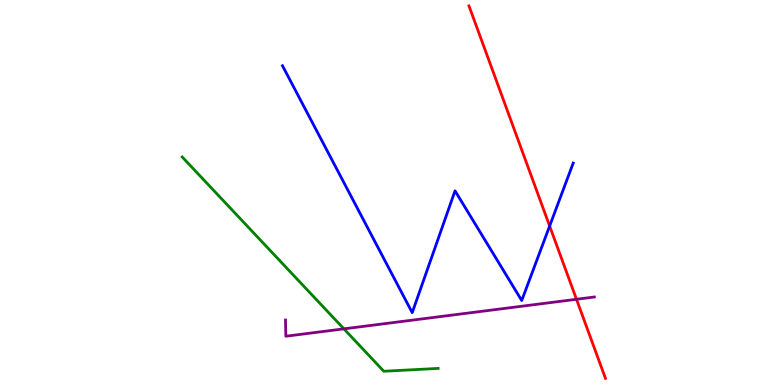[{'lines': ['blue', 'red'], 'intersections': [{'x': 7.09, 'y': 4.13}]}, {'lines': ['green', 'red'], 'intersections': []}, {'lines': ['purple', 'red'], 'intersections': [{'x': 7.44, 'y': 2.23}]}, {'lines': ['blue', 'green'], 'intersections': []}, {'lines': ['blue', 'purple'], 'intersections': []}, {'lines': ['green', 'purple'], 'intersections': [{'x': 4.44, 'y': 1.46}]}]